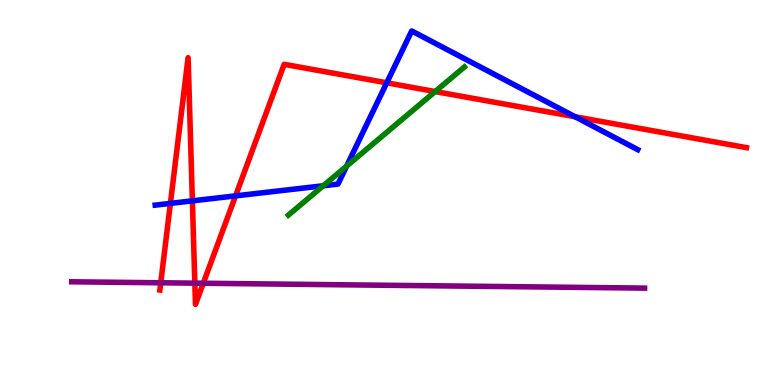[{'lines': ['blue', 'red'], 'intersections': [{'x': 2.2, 'y': 4.72}, {'x': 2.48, 'y': 4.78}, {'x': 3.04, 'y': 4.91}, {'x': 4.99, 'y': 7.85}, {'x': 7.42, 'y': 6.97}]}, {'lines': ['green', 'red'], 'intersections': [{'x': 5.62, 'y': 7.62}]}, {'lines': ['purple', 'red'], 'intersections': [{'x': 2.07, 'y': 2.65}, {'x': 2.51, 'y': 2.65}, {'x': 2.62, 'y': 2.64}]}, {'lines': ['blue', 'green'], 'intersections': [{'x': 4.17, 'y': 5.17}, {'x': 4.47, 'y': 5.69}]}, {'lines': ['blue', 'purple'], 'intersections': []}, {'lines': ['green', 'purple'], 'intersections': []}]